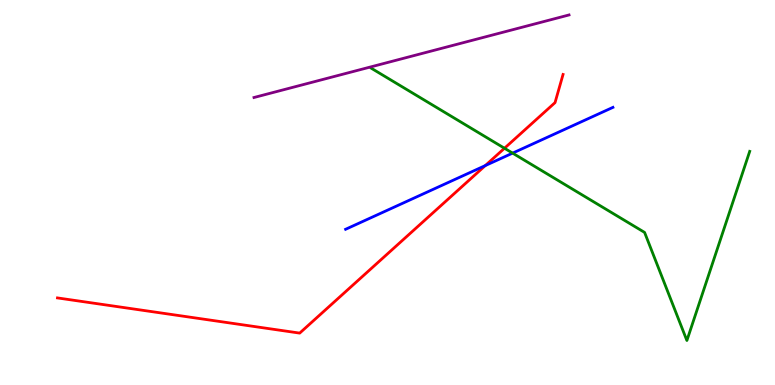[{'lines': ['blue', 'red'], 'intersections': [{'x': 6.26, 'y': 5.7}]}, {'lines': ['green', 'red'], 'intersections': [{'x': 6.51, 'y': 6.15}]}, {'lines': ['purple', 'red'], 'intersections': []}, {'lines': ['blue', 'green'], 'intersections': [{'x': 6.61, 'y': 6.02}]}, {'lines': ['blue', 'purple'], 'intersections': []}, {'lines': ['green', 'purple'], 'intersections': []}]